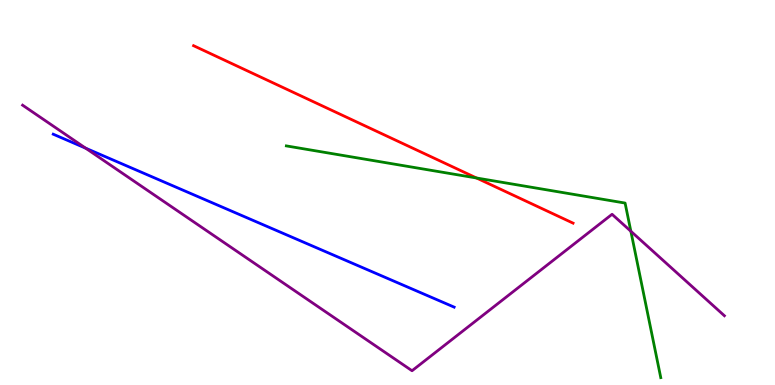[{'lines': ['blue', 'red'], 'intersections': []}, {'lines': ['green', 'red'], 'intersections': [{'x': 6.15, 'y': 5.38}]}, {'lines': ['purple', 'red'], 'intersections': []}, {'lines': ['blue', 'green'], 'intersections': []}, {'lines': ['blue', 'purple'], 'intersections': [{'x': 1.11, 'y': 6.15}]}, {'lines': ['green', 'purple'], 'intersections': [{'x': 8.14, 'y': 3.99}]}]